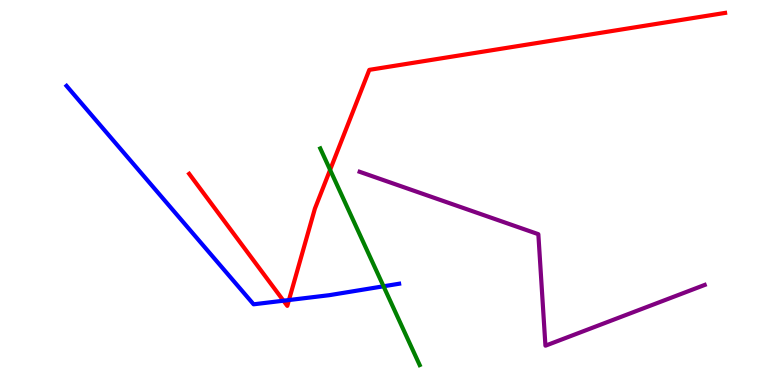[{'lines': ['blue', 'red'], 'intersections': [{'x': 3.66, 'y': 2.19}, {'x': 3.73, 'y': 2.21}]}, {'lines': ['green', 'red'], 'intersections': [{'x': 4.26, 'y': 5.59}]}, {'lines': ['purple', 'red'], 'intersections': []}, {'lines': ['blue', 'green'], 'intersections': [{'x': 4.95, 'y': 2.56}]}, {'lines': ['blue', 'purple'], 'intersections': []}, {'lines': ['green', 'purple'], 'intersections': []}]